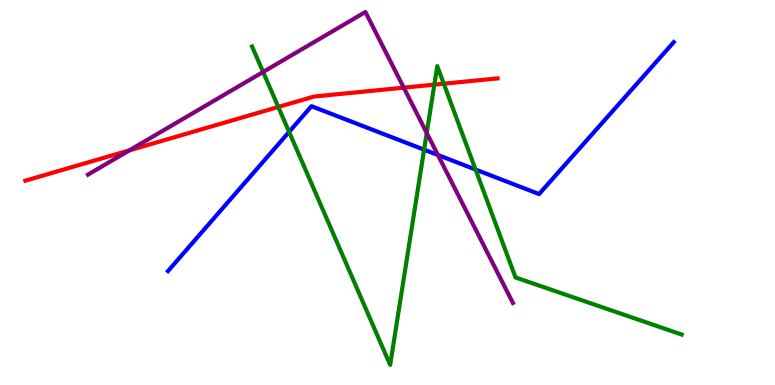[{'lines': ['blue', 'red'], 'intersections': []}, {'lines': ['green', 'red'], 'intersections': [{'x': 3.59, 'y': 7.22}, {'x': 5.6, 'y': 7.8}, {'x': 5.73, 'y': 7.83}]}, {'lines': ['purple', 'red'], 'intersections': [{'x': 1.67, 'y': 6.09}, {'x': 5.21, 'y': 7.72}]}, {'lines': ['blue', 'green'], 'intersections': [{'x': 3.73, 'y': 6.57}, {'x': 5.47, 'y': 6.11}, {'x': 6.14, 'y': 5.6}]}, {'lines': ['blue', 'purple'], 'intersections': [{'x': 5.65, 'y': 5.97}]}, {'lines': ['green', 'purple'], 'intersections': [{'x': 3.4, 'y': 8.13}, {'x': 5.51, 'y': 6.55}]}]